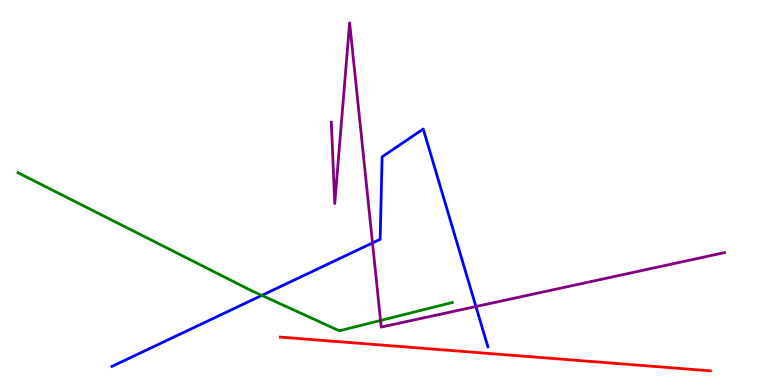[{'lines': ['blue', 'red'], 'intersections': []}, {'lines': ['green', 'red'], 'intersections': []}, {'lines': ['purple', 'red'], 'intersections': []}, {'lines': ['blue', 'green'], 'intersections': [{'x': 3.38, 'y': 2.33}]}, {'lines': ['blue', 'purple'], 'intersections': [{'x': 4.81, 'y': 3.69}, {'x': 6.14, 'y': 2.04}]}, {'lines': ['green', 'purple'], 'intersections': [{'x': 4.91, 'y': 1.68}]}]